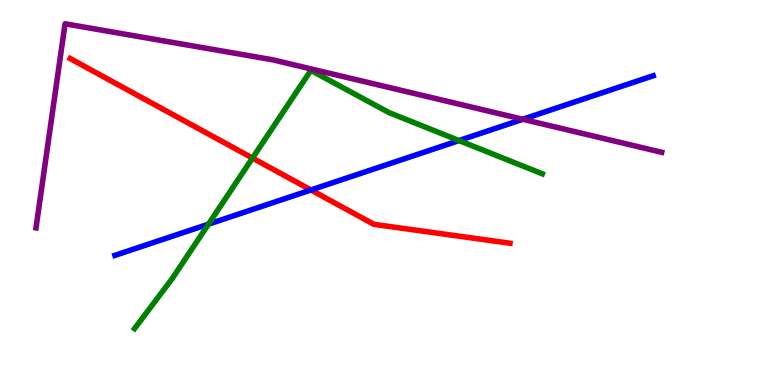[{'lines': ['blue', 'red'], 'intersections': [{'x': 4.01, 'y': 5.07}]}, {'lines': ['green', 'red'], 'intersections': [{'x': 3.26, 'y': 5.89}]}, {'lines': ['purple', 'red'], 'intersections': []}, {'lines': ['blue', 'green'], 'intersections': [{'x': 2.69, 'y': 4.18}, {'x': 5.92, 'y': 6.35}]}, {'lines': ['blue', 'purple'], 'intersections': [{'x': 6.75, 'y': 6.9}]}, {'lines': ['green', 'purple'], 'intersections': []}]